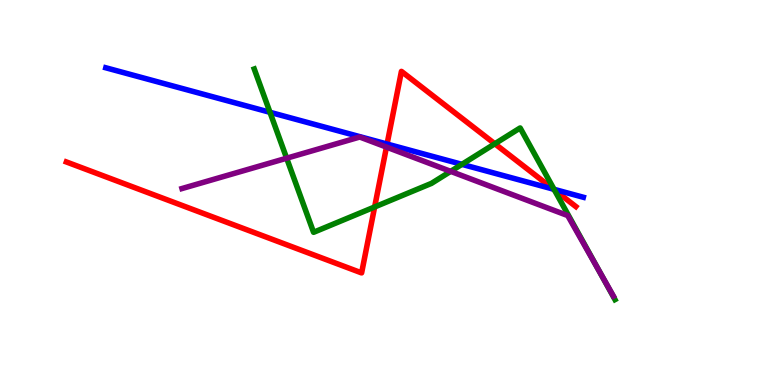[{'lines': ['blue', 'red'], 'intersections': [{'x': 4.99, 'y': 6.26}, {'x': 7.14, 'y': 5.09}]}, {'lines': ['green', 'red'], 'intersections': [{'x': 4.83, 'y': 4.62}, {'x': 6.38, 'y': 6.27}, {'x': 7.15, 'y': 5.07}]}, {'lines': ['purple', 'red'], 'intersections': [{'x': 4.99, 'y': 6.18}]}, {'lines': ['blue', 'green'], 'intersections': [{'x': 3.48, 'y': 7.08}, {'x': 5.96, 'y': 5.73}, {'x': 7.15, 'y': 5.08}]}, {'lines': ['blue', 'purple'], 'intersections': []}, {'lines': ['green', 'purple'], 'intersections': [{'x': 3.7, 'y': 5.89}, {'x': 5.82, 'y': 5.55}, {'x': 7.74, 'y': 2.92}]}]